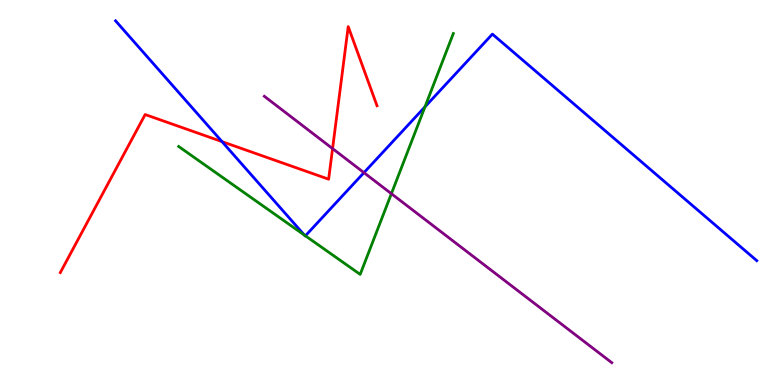[{'lines': ['blue', 'red'], 'intersections': [{'x': 2.86, 'y': 6.32}]}, {'lines': ['green', 'red'], 'intersections': []}, {'lines': ['purple', 'red'], 'intersections': [{'x': 4.29, 'y': 6.14}]}, {'lines': ['blue', 'green'], 'intersections': [{'x': 3.93, 'y': 3.89}, {'x': 3.94, 'y': 3.88}, {'x': 5.48, 'y': 7.22}]}, {'lines': ['blue', 'purple'], 'intersections': [{'x': 4.7, 'y': 5.52}]}, {'lines': ['green', 'purple'], 'intersections': [{'x': 5.05, 'y': 4.97}]}]